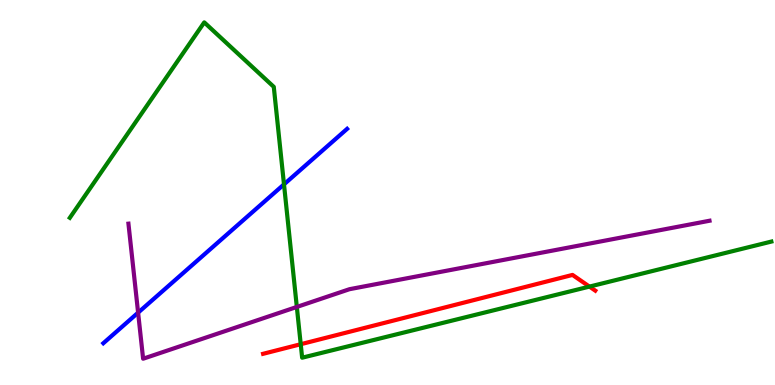[{'lines': ['blue', 'red'], 'intersections': []}, {'lines': ['green', 'red'], 'intersections': [{'x': 3.88, 'y': 1.06}, {'x': 7.61, 'y': 2.56}]}, {'lines': ['purple', 'red'], 'intersections': []}, {'lines': ['blue', 'green'], 'intersections': [{'x': 3.66, 'y': 5.21}]}, {'lines': ['blue', 'purple'], 'intersections': [{'x': 1.78, 'y': 1.88}]}, {'lines': ['green', 'purple'], 'intersections': [{'x': 3.83, 'y': 2.03}]}]